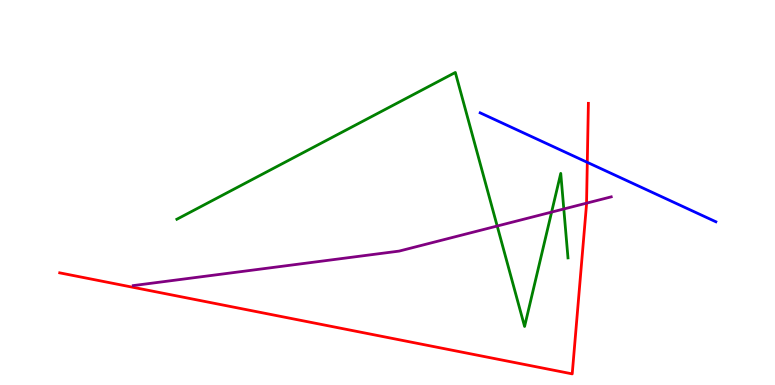[{'lines': ['blue', 'red'], 'intersections': [{'x': 7.58, 'y': 5.78}]}, {'lines': ['green', 'red'], 'intersections': []}, {'lines': ['purple', 'red'], 'intersections': [{'x': 7.57, 'y': 4.72}]}, {'lines': ['blue', 'green'], 'intersections': []}, {'lines': ['blue', 'purple'], 'intersections': []}, {'lines': ['green', 'purple'], 'intersections': [{'x': 6.42, 'y': 4.13}, {'x': 7.12, 'y': 4.49}, {'x': 7.27, 'y': 4.57}]}]